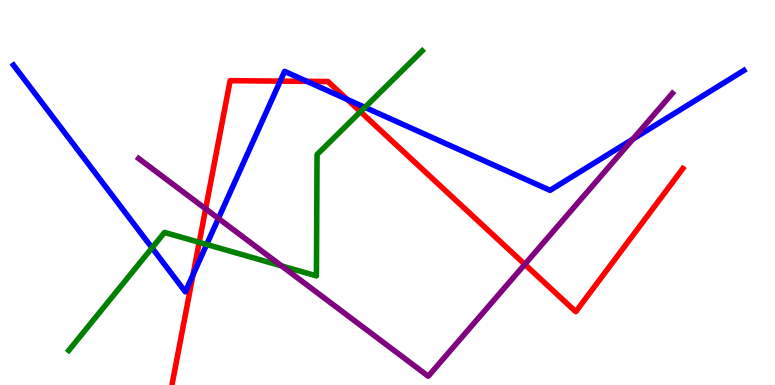[{'lines': ['blue', 'red'], 'intersections': [{'x': 2.49, 'y': 2.86}, {'x': 3.62, 'y': 7.89}, {'x': 3.96, 'y': 7.89}, {'x': 4.48, 'y': 7.42}]}, {'lines': ['green', 'red'], 'intersections': [{'x': 2.57, 'y': 3.71}, {'x': 4.65, 'y': 7.1}]}, {'lines': ['purple', 'red'], 'intersections': [{'x': 2.65, 'y': 4.58}, {'x': 6.77, 'y': 3.13}]}, {'lines': ['blue', 'green'], 'intersections': [{'x': 1.96, 'y': 3.56}, {'x': 2.67, 'y': 3.65}, {'x': 4.71, 'y': 7.21}]}, {'lines': ['blue', 'purple'], 'intersections': [{'x': 2.82, 'y': 4.33}, {'x': 8.17, 'y': 6.39}]}, {'lines': ['green', 'purple'], 'intersections': [{'x': 3.63, 'y': 3.09}]}]